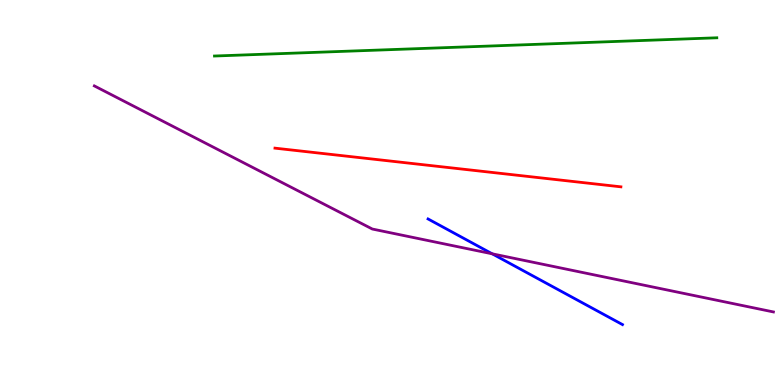[{'lines': ['blue', 'red'], 'intersections': []}, {'lines': ['green', 'red'], 'intersections': []}, {'lines': ['purple', 'red'], 'intersections': []}, {'lines': ['blue', 'green'], 'intersections': []}, {'lines': ['blue', 'purple'], 'intersections': [{'x': 6.35, 'y': 3.41}]}, {'lines': ['green', 'purple'], 'intersections': []}]